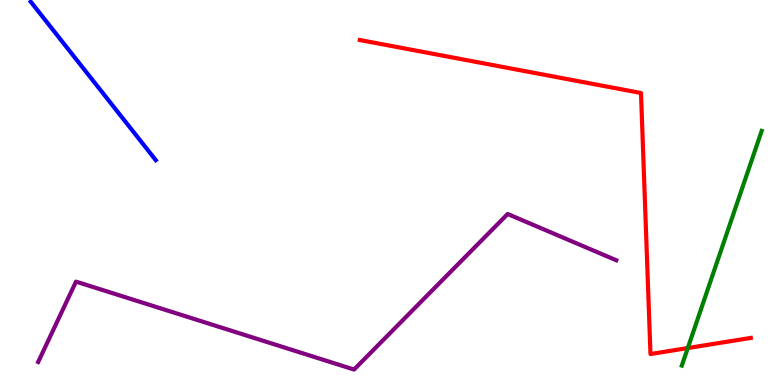[{'lines': ['blue', 'red'], 'intersections': []}, {'lines': ['green', 'red'], 'intersections': [{'x': 8.87, 'y': 0.96}]}, {'lines': ['purple', 'red'], 'intersections': []}, {'lines': ['blue', 'green'], 'intersections': []}, {'lines': ['blue', 'purple'], 'intersections': []}, {'lines': ['green', 'purple'], 'intersections': []}]